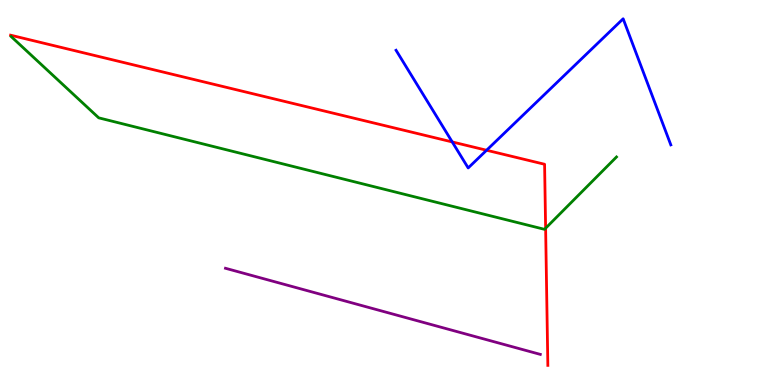[{'lines': ['blue', 'red'], 'intersections': [{'x': 5.84, 'y': 6.31}, {'x': 6.28, 'y': 6.1}]}, {'lines': ['green', 'red'], 'intersections': [{'x': 7.04, 'y': 4.07}]}, {'lines': ['purple', 'red'], 'intersections': []}, {'lines': ['blue', 'green'], 'intersections': []}, {'lines': ['blue', 'purple'], 'intersections': []}, {'lines': ['green', 'purple'], 'intersections': []}]